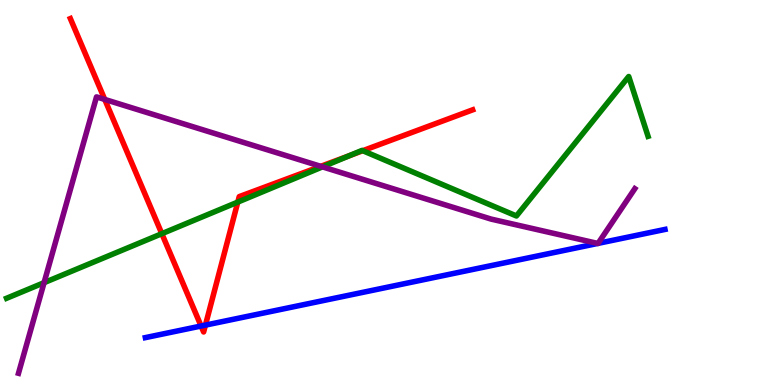[{'lines': ['blue', 'red'], 'intersections': [{'x': 2.59, 'y': 1.53}, {'x': 2.65, 'y': 1.56}]}, {'lines': ['green', 'red'], 'intersections': [{'x': 2.09, 'y': 3.93}, {'x': 3.07, 'y': 4.75}, {'x': 4.51, 'y': 5.95}, {'x': 4.68, 'y': 6.09}]}, {'lines': ['purple', 'red'], 'intersections': [{'x': 1.35, 'y': 7.42}, {'x': 4.14, 'y': 5.68}]}, {'lines': ['blue', 'green'], 'intersections': []}, {'lines': ['blue', 'purple'], 'intersections': [{'x': 7.71, 'y': 3.68}, {'x': 7.72, 'y': 3.68}]}, {'lines': ['green', 'purple'], 'intersections': [{'x': 0.569, 'y': 2.66}, {'x': 4.16, 'y': 5.67}]}]